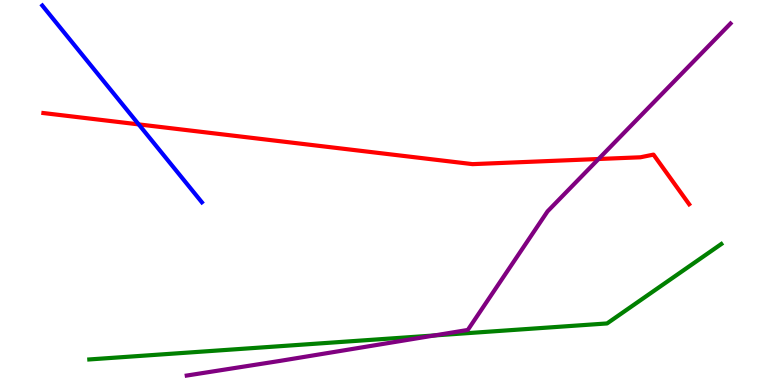[{'lines': ['blue', 'red'], 'intersections': [{'x': 1.79, 'y': 6.77}]}, {'lines': ['green', 'red'], 'intersections': []}, {'lines': ['purple', 'red'], 'intersections': [{'x': 7.72, 'y': 5.87}]}, {'lines': ['blue', 'green'], 'intersections': []}, {'lines': ['blue', 'purple'], 'intersections': []}, {'lines': ['green', 'purple'], 'intersections': [{'x': 5.61, 'y': 1.29}]}]